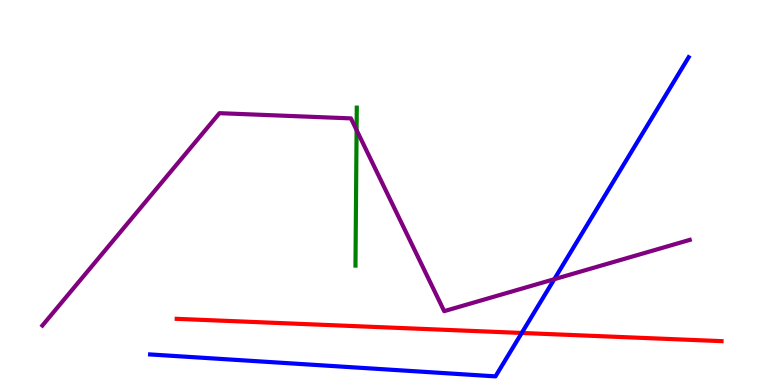[{'lines': ['blue', 'red'], 'intersections': [{'x': 6.73, 'y': 1.35}]}, {'lines': ['green', 'red'], 'intersections': []}, {'lines': ['purple', 'red'], 'intersections': []}, {'lines': ['blue', 'green'], 'intersections': []}, {'lines': ['blue', 'purple'], 'intersections': [{'x': 7.15, 'y': 2.75}]}, {'lines': ['green', 'purple'], 'intersections': [{'x': 4.6, 'y': 6.62}]}]